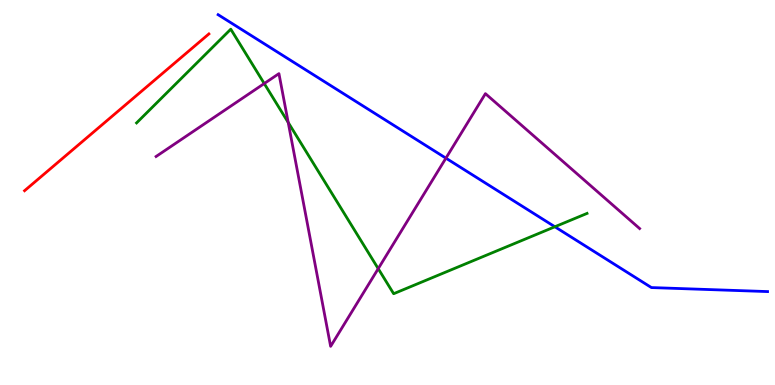[{'lines': ['blue', 'red'], 'intersections': []}, {'lines': ['green', 'red'], 'intersections': []}, {'lines': ['purple', 'red'], 'intersections': []}, {'lines': ['blue', 'green'], 'intersections': [{'x': 7.16, 'y': 4.11}]}, {'lines': ['blue', 'purple'], 'intersections': [{'x': 5.75, 'y': 5.89}]}, {'lines': ['green', 'purple'], 'intersections': [{'x': 3.41, 'y': 7.83}, {'x': 3.72, 'y': 6.82}, {'x': 4.88, 'y': 3.02}]}]